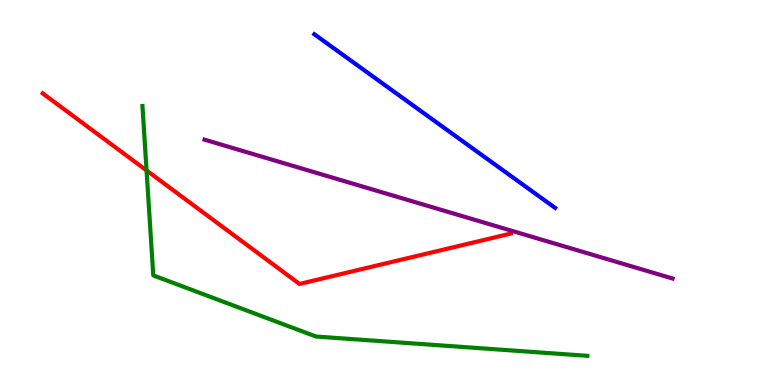[{'lines': ['blue', 'red'], 'intersections': []}, {'lines': ['green', 'red'], 'intersections': [{'x': 1.89, 'y': 5.57}]}, {'lines': ['purple', 'red'], 'intersections': []}, {'lines': ['blue', 'green'], 'intersections': []}, {'lines': ['blue', 'purple'], 'intersections': []}, {'lines': ['green', 'purple'], 'intersections': []}]